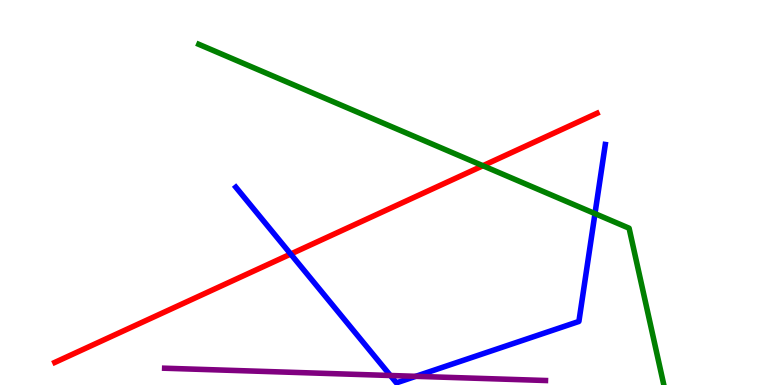[{'lines': ['blue', 'red'], 'intersections': [{'x': 3.75, 'y': 3.4}]}, {'lines': ['green', 'red'], 'intersections': [{'x': 6.23, 'y': 5.7}]}, {'lines': ['purple', 'red'], 'intersections': []}, {'lines': ['blue', 'green'], 'intersections': [{'x': 7.68, 'y': 4.45}]}, {'lines': ['blue', 'purple'], 'intersections': [{'x': 5.04, 'y': 0.247}, {'x': 5.37, 'y': 0.225}]}, {'lines': ['green', 'purple'], 'intersections': []}]